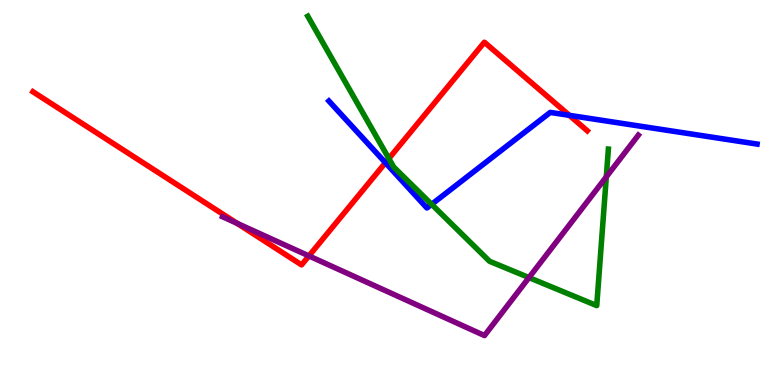[{'lines': ['blue', 'red'], 'intersections': [{'x': 4.97, 'y': 5.77}, {'x': 7.35, 'y': 7.0}]}, {'lines': ['green', 'red'], 'intersections': [{'x': 5.02, 'y': 5.88}]}, {'lines': ['purple', 'red'], 'intersections': [{'x': 3.06, 'y': 4.2}, {'x': 3.99, 'y': 3.35}]}, {'lines': ['blue', 'green'], 'intersections': [{'x': 5.57, 'y': 4.69}]}, {'lines': ['blue', 'purple'], 'intersections': []}, {'lines': ['green', 'purple'], 'intersections': [{'x': 6.83, 'y': 2.79}, {'x': 7.82, 'y': 5.41}]}]